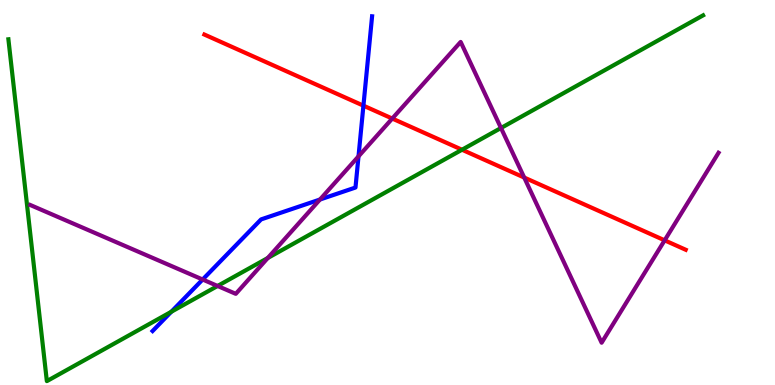[{'lines': ['blue', 'red'], 'intersections': [{'x': 4.69, 'y': 7.26}]}, {'lines': ['green', 'red'], 'intersections': [{'x': 5.96, 'y': 6.11}]}, {'lines': ['purple', 'red'], 'intersections': [{'x': 5.06, 'y': 6.92}, {'x': 6.76, 'y': 5.39}, {'x': 8.58, 'y': 3.76}]}, {'lines': ['blue', 'green'], 'intersections': [{'x': 2.21, 'y': 1.9}]}, {'lines': ['blue', 'purple'], 'intersections': [{'x': 2.61, 'y': 2.74}, {'x': 4.13, 'y': 4.82}, {'x': 4.63, 'y': 5.94}]}, {'lines': ['green', 'purple'], 'intersections': [{'x': 2.81, 'y': 2.57}, {'x': 3.46, 'y': 3.3}, {'x': 6.46, 'y': 6.68}]}]